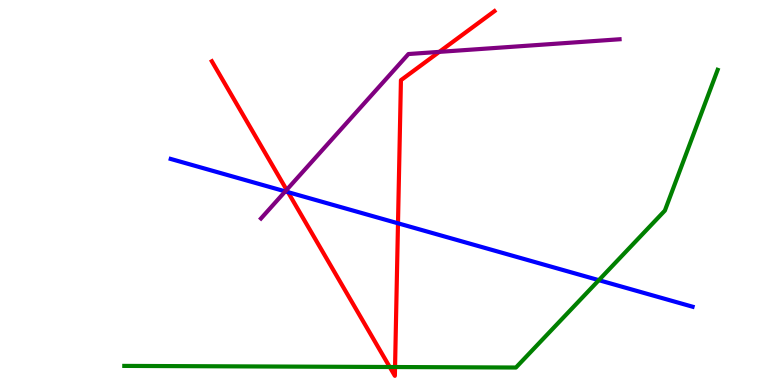[{'lines': ['blue', 'red'], 'intersections': [{'x': 3.72, 'y': 5.01}, {'x': 5.14, 'y': 4.2}]}, {'lines': ['green', 'red'], 'intersections': [{'x': 5.03, 'y': 0.467}, {'x': 5.1, 'y': 0.467}]}, {'lines': ['purple', 'red'], 'intersections': [{'x': 3.7, 'y': 5.07}, {'x': 5.67, 'y': 8.65}]}, {'lines': ['blue', 'green'], 'intersections': [{'x': 7.73, 'y': 2.72}]}, {'lines': ['blue', 'purple'], 'intersections': [{'x': 3.68, 'y': 5.03}]}, {'lines': ['green', 'purple'], 'intersections': []}]